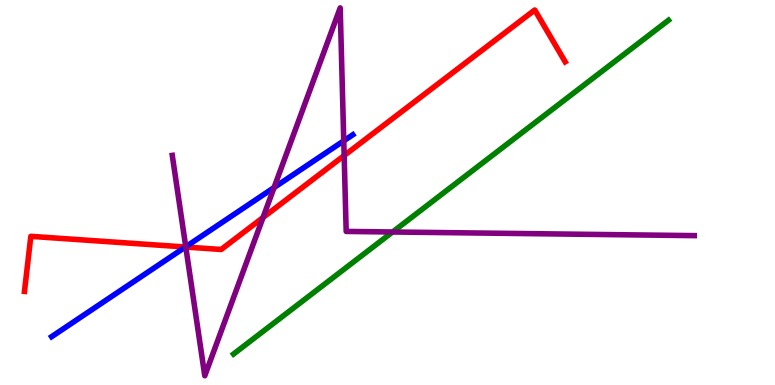[{'lines': ['blue', 'red'], 'intersections': [{'x': 2.39, 'y': 3.58}]}, {'lines': ['green', 'red'], 'intersections': []}, {'lines': ['purple', 'red'], 'intersections': [{'x': 2.4, 'y': 3.58}, {'x': 3.39, 'y': 4.35}, {'x': 4.44, 'y': 5.96}]}, {'lines': ['blue', 'green'], 'intersections': []}, {'lines': ['blue', 'purple'], 'intersections': [{'x': 2.4, 'y': 3.59}, {'x': 3.54, 'y': 5.13}, {'x': 4.44, 'y': 6.34}]}, {'lines': ['green', 'purple'], 'intersections': [{'x': 5.07, 'y': 3.97}]}]